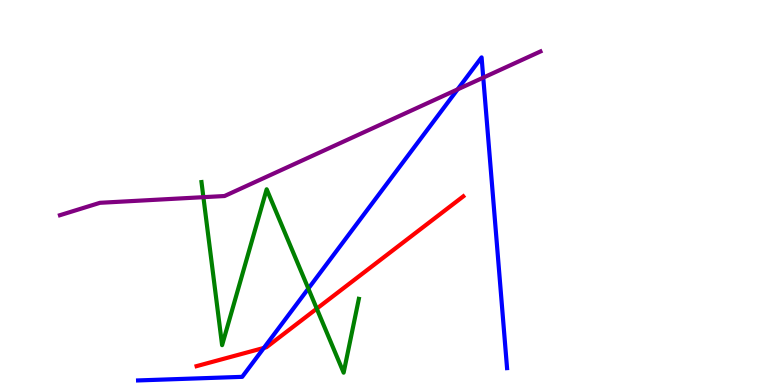[{'lines': ['blue', 'red'], 'intersections': [{'x': 3.4, 'y': 0.963}]}, {'lines': ['green', 'red'], 'intersections': [{'x': 4.09, 'y': 1.98}]}, {'lines': ['purple', 'red'], 'intersections': []}, {'lines': ['blue', 'green'], 'intersections': [{'x': 3.98, 'y': 2.5}]}, {'lines': ['blue', 'purple'], 'intersections': [{'x': 5.9, 'y': 7.68}, {'x': 6.24, 'y': 7.98}]}, {'lines': ['green', 'purple'], 'intersections': [{'x': 2.62, 'y': 4.88}]}]